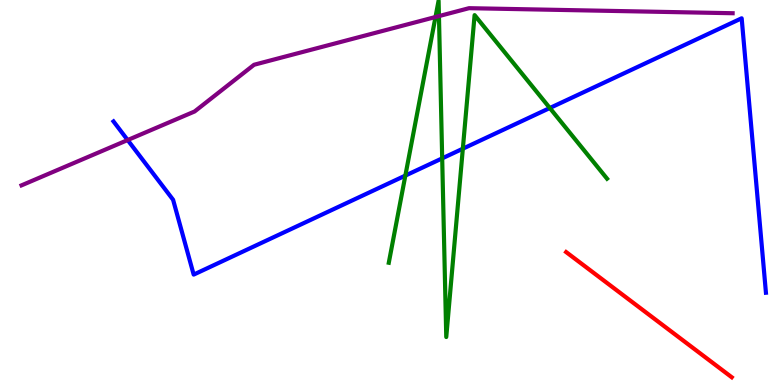[{'lines': ['blue', 'red'], 'intersections': []}, {'lines': ['green', 'red'], 'intersections': []}, {'lines': ['purple', 'red'], 'intersections': []}, {'lines': ['blue', 'green'], 'intersections': [{'x': 5.23, 'y': 5.44}, {'x': 5.71, 'y': 5.89}, {'x': 5.97, 'y': 6.14}, {'x': 7.09, 'y': 7.19}]}, {'lines': ['blue', 'purple'], 'intersections': [{'x': 1.65, 'y': 6.36}]}, {'lines': ['green', 'purple'], 'intersections': [{'x': 5.62, 'y': 9.56}, {'x': 5.66, 'y': 9.58}]}]